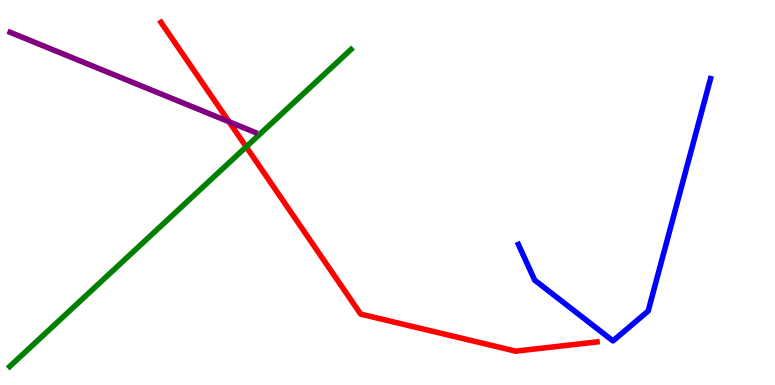[{'lines': ['blue', 'red'], 'intersections': []}, {'lines': ['green', 'red'], 'intersections': [{'x': 3.18, 'y': 6.19}]}, {'lines': ['purple', 'red'], 'intersections': [{'x': 2.96, 'y': 6.84}]}, {'lines': ['blue', 'green'], 'intersections': []}, {'lines': ['blue', 'purple'], 'intersections': []}, {'lines': ['green', 'purple'], 'intersections': []}]